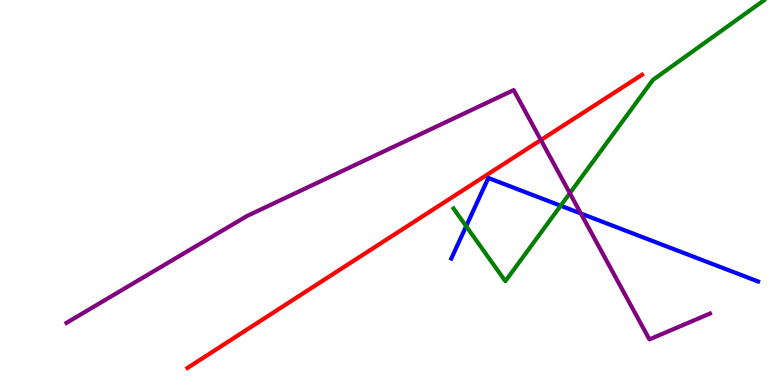[{'lines': ['blue', 'red'], 'intersections': []}, {'lines': ['green', 'red'], 'intersections': []}, {'lines': ['purple', 'red'], 'intersections': [{'x': 6.98, 'y': 6.36}]}, {'lines': ['blue', 'green'], 'intersections': [{'x': 6.01, 'y': 4.12}, {'x': 7.23, 'y': 4.66}]}, {'lines': ['blue', 'purple'], 'intersections': [{'x': 7.5, 'y': 4.46}]}, {'lines': ['green', 'purple'], 'intersections': [{'x': 7.35, 'y': 4.98}]}]